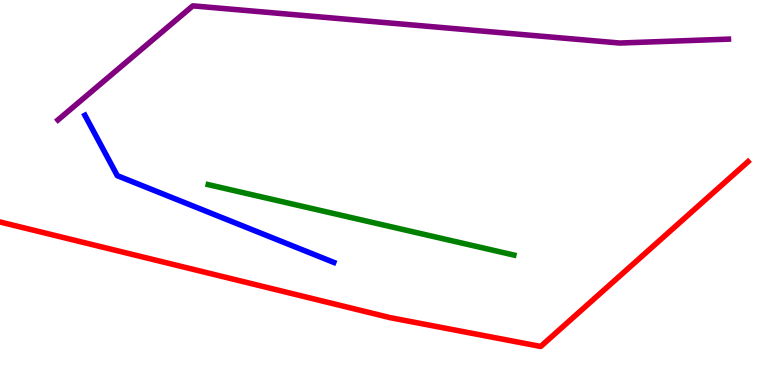[{'lines': ['blue', 'red'], 'intersections': []}, {'lines': ['green', 'red'], 'intersections': []}, {'lines': ['purple', 'red'], 'intersections': []}, {'lines': ['blue', 'green'], 'intersections': []}, {'lines': ['blue', 'purple'], 'intersections': []}, {'lines': ['green', 'purple'], 'intersections': []}]